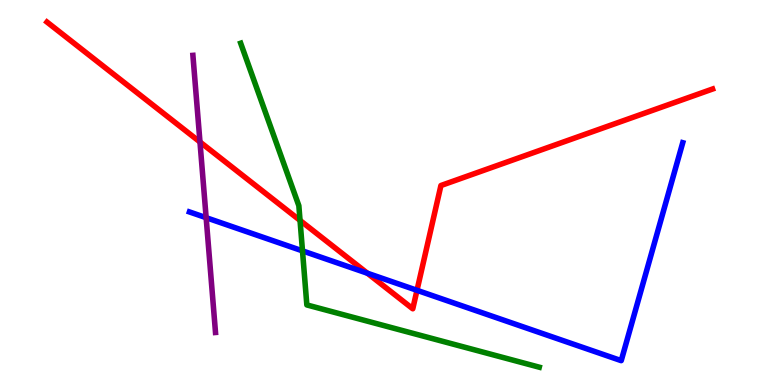[{'lines': ['blue', 'red'], 'intersections': [{'x': 4.74, 'y': 2.9}, {'x': 5.38, 'y': 2.46}]}, {'lines': ['green', 'red'], 'intersections': [{'x': 3.87, 'y': 4.28}]}, {'lines': ['purple', 'red'], 'intersections': [{'x': 2.58, 'y': 6.31}]}, {'lines': ['blue', 'green'], 'intersections': [{'x': 3.9, 'y': 3.48}]}, {'lines': ['blue', 'purple'], 'intersections': [{'x': 2.66, 'y': 4.35}]}, {'lines': ['green', 'purple'], 'intersections': []}]